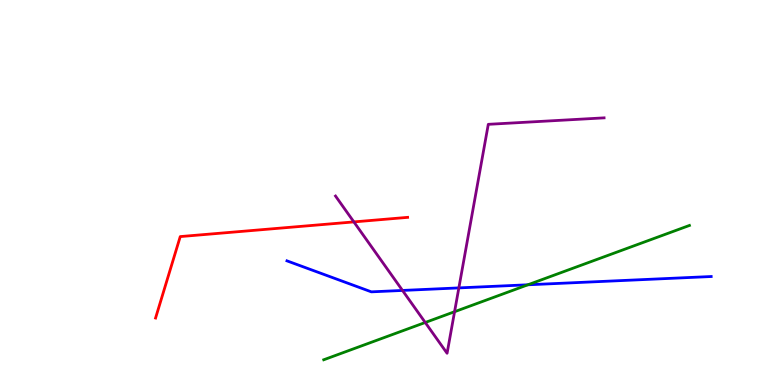[{'lines': ['blue', 'red'], 'intersections': []}, {'lines': ['green', 'red'], 'intersections': []}, {'lines': ['purple', 'red'], 'intersections': [{'x': 4.57, 'y': 4.24}]}, {'lines': ['blue', 'green'], 'intersections': [{'x': 6.81, 'y': 2.6}]}, {'lines': ['blue', 'purple'], 'intersections': [{'x': 5.19, 'y': 2.46}, {'x': 5.92, 'y': 2.52}]}, {'lines': ['green', 'purple'], 'intersections': [{'x': 5.49, 'y': 1.62}, {'x': 5.87, 'y': 1.9}]}]